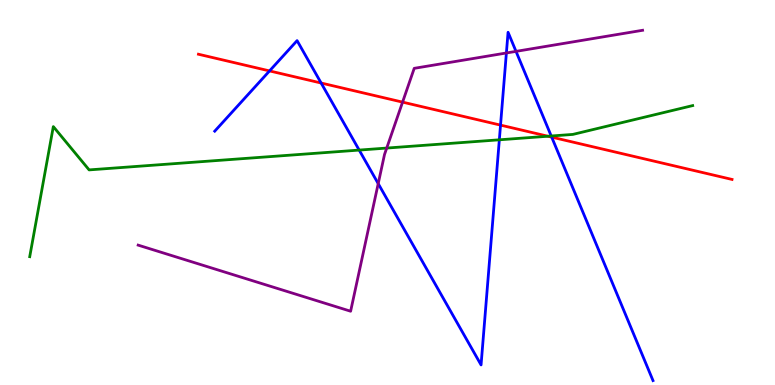[{'lines': ['blue', 'red'], 'intersections': [{'x': 3.48, 'y': 8.16}, {'x': 4.14, 'y': 7.84}, {'x': 6.46, 'y': 6.75}, {'x': 7.12, 'y': 6.44}]}, {'lines': ['green', 'red'], 'intersections': [{'x': 7.07, 'y': 6.46}]}, {'lines': ['purple', 'red'], 'intersections': [{'x': 5.19, 'y': 7.35}]}, {'lines': ['blue', 'green'], 'intersections': [{'x': 4.63, 'y': 6.1}, {'x': 6.44, 'y': 6.37}, {'x': 7.11, 'y': 6.47}]}, {'lines': ['blue', 'purple'], 'intersections': [{'x': 4.88, 'y': 5.23}, {'x': 6.53, 'y': 8.62}, {'x': 6.66, 'y': 8.67}]}, {'lines': ['green', 'purple'], 'intersections': [{'x': 4.99, 'y': 6.15}]}]